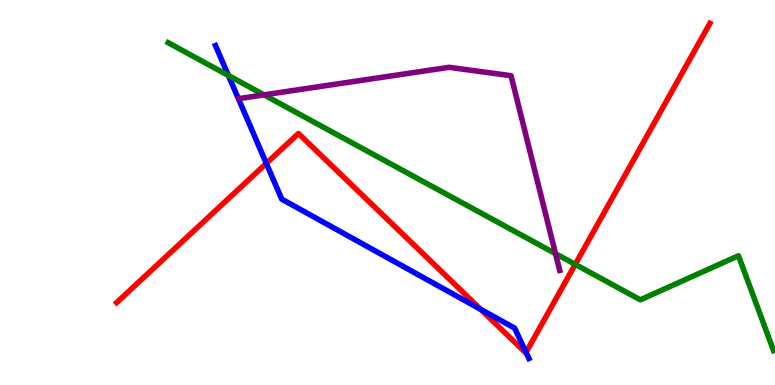[{'lines': ['blue', 'red'], 'intersections': [{'x': 3.44, 'y': 5.76}, {'x': 6.2, 'y': 1.97}, {'x': 6.79, 'y': 0.847}]}, {'lines': ['green', 'red'], 'intersections': [{'x': 7.42, 'y': 3.13}]}, {'lines': ['purple', 'red'], 'intersections': []}, {'lines': ['blue', 'green'], 'intersections': [{'x': 2.95, 'y': 8.04}]}, {'lines': ['blue', 'purple'], 'intersections': []}, {'lines': ['green', 'purple'], 'intersections': [{'x': 3.41, 'y': 7.54}, {'x': 7.17, 'y': 3.41}]}]